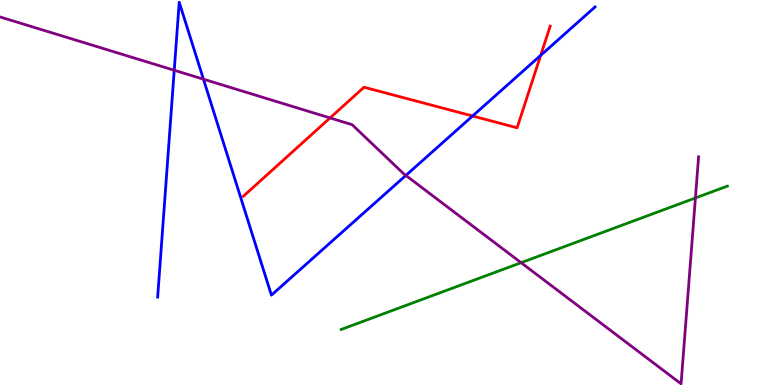[{'lines': ['blue', 'red'], 'intersections': [{'x': 6.1, 'y': 6.99}, {'x': 6.98, 'y': 8.56}]}, {'lines': ['green', 'red'], 'intersections': []}, {'lines': ['purple', 'red'], 'intersections': [{'x': 4.26, 'y': 6.94}]}, {'lines': ['blue', 'green'], 'intersections': []}, {'lines': ['blue', 'purple'], 'intersections': [{'x': 2.25, 'y': 8.18}, {'x': 2.63, 'y': 7.94}, {'x': 5.24, 'y': 5.44}]}, {'lines': ['green', 'purple'], 'intersections': [{'x': 6.72, 'y': 3.18}, {'x': 8.97, 'y': 4.86}]}]